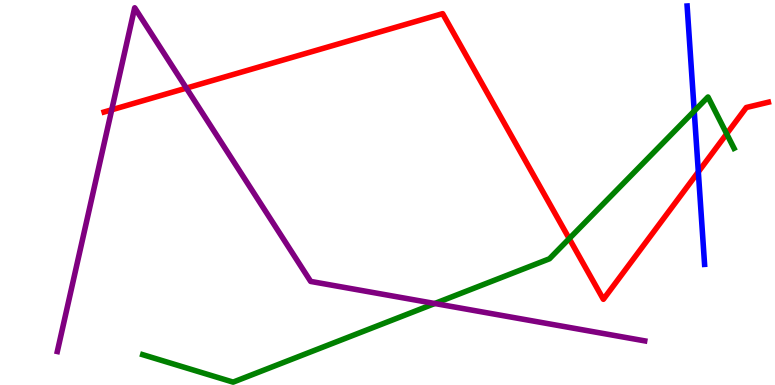[{'lines': ['blue', 'red'], 'intersections': [{'x': 9.01, 'y': 5.54}]}, {'lines': ['green', 'red'], 'intersections': [{'x': 7.34, 'y': 3.8}, {'x': 9.38, 'y': 6.52}]}, {'lines': ['purple', 'red'], 'intersections': [{'x': 1.44, 'y': 7.15}, {'x': 2.4, 'y': 7.71}]}, {'lines': ['blue', 'green'], 'intersections': [{'x': 8.96, 'y': 7.12}]}, {'lines': ['blue', 'purple'], 'intersections': []}, {'lines': ['green', 'purple'], 'intersections': [{'x': 5.61, 'y': 2.12}]}]